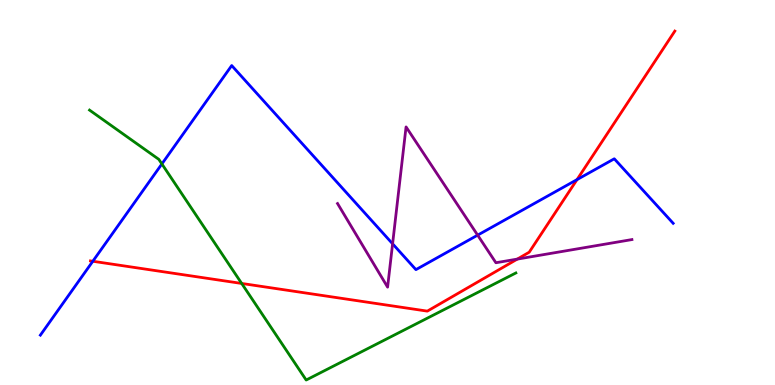[{'lines': ['blue', 'red'], 'intersections': [{'x': 1.2, 'y': 3.21}, {'x': 7.45, 'y': 5.33}]}, {'lines': ['green', 'red'], 'intersections': [{'x': 3.12, 'y': 2.64}]}, {'lines': ['purple', 'red'], 'intersections': [{'x': 6.67, 'y': 3.27}]}, {'lines': ['blue', 'green'], 'intersections': [{'x': 2.09, 'y': 5.74}]}, {'lines': ['blue', 'purple'], 'intersections': [{'x': 5.07, 'y': 3.67}, {'x': 6.16, 'y': 3.89}]}, {'lines': ['green', 'purple'], 'intersections': []}]